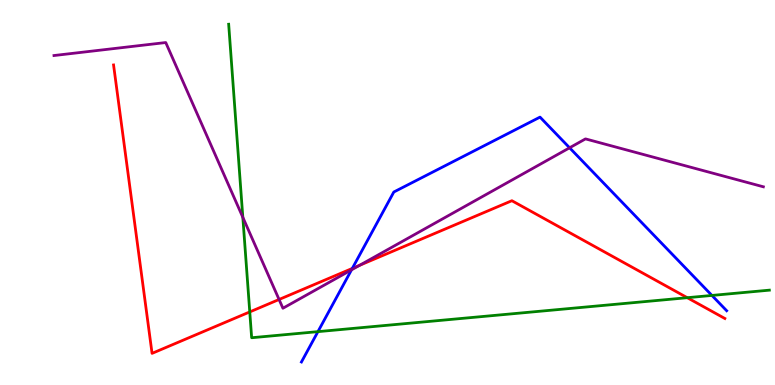[{'lines': ['blue', 'red'], 'intersections': [{'x': 4.55, 'y': 3.03}]}, {'lines': ['green', 'red'], 'intersections': [{'x': 3.22, 'y': 1.9}, {'x': 8.87, 'y': 2.27}]}, {'lines': ['purple', 'red'], 'intersections': [{'x': 3.6, 'y': 2.22}, {'x': 4.64, 'y': 3.11}]}, {'lines': ['blue', 'green'], 'intersections': [{'x': 4.1, 'y': 1.39}, {'x': 9.19, 'y': 2.33}]}, {'lines': ['blue', 'purple'], 'intersections': [{'x': 4.54, 'y': 2.99}, {'x': 7.35, 'y': 6.16}]}, {'lines': ['green', 'purple'], 'intersections': [{'x': 3.13, 'y': 4.36}]}]